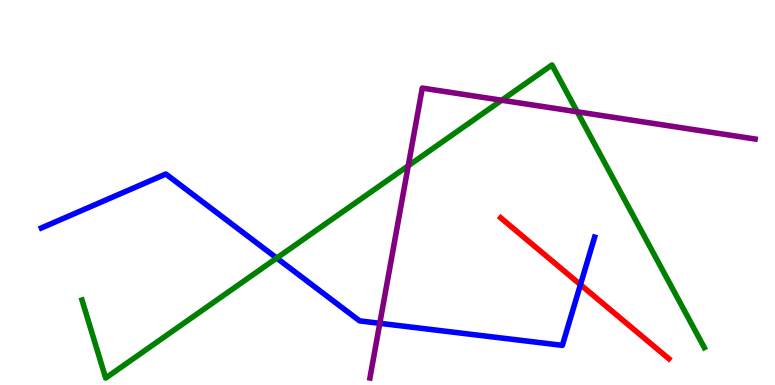[{'lines': ['blue', 'red'], 'intersections': [{'x': 7.49, 'y': 2.61}]}, {'lines': ['green', 'red'], 'intersections': []}, {'lines': ['purple', 'red'], 'intersections': []}, {'lines': ['blue', 'green'], 'intersections': [{'x': 3.57, 'y': 3.3}]}, {'lines': ['blue', 'purple'], 'intersections': [{'x': 4.9, 'y': 1.6}]}, {'lines': ['green', 'purple'], 'intersections': [{'x': 5.27, 'y': 5.69}, {'x': 6.47, 'y': 7.4}, {'x': 7.45, 'y': 7.1}]}]